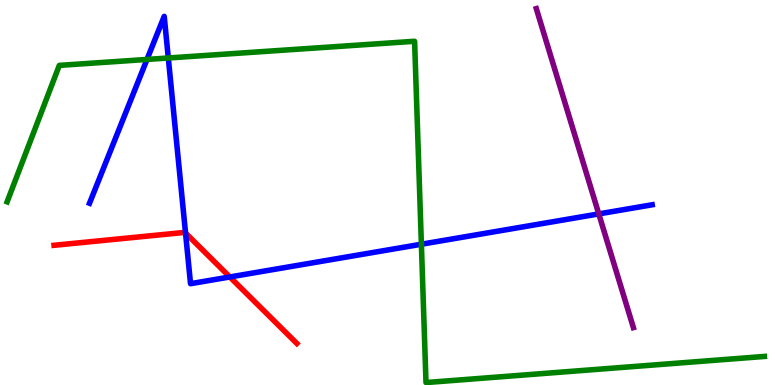[{'lines': ['blue', 'red'], 'intersections': [{'x': 2.39, 'y': 3.95}, {'x': 2.97, 'y': 2.81}]}, {'lines': ['green', 'red'], 'intersections': []}, {'lines': ['purple', 'red'], 'intersections': []}, {'lines': ['blue', 'green'], 'intersections': [{'x': 1.9, 'y': 8.46}, {'x': 2.17, 'y': 8.49}, {'x': 5.44, 'y': 3.66}]}, {'lines': ['blue', 'purple'], 'intersections': [{'x': 7.73, 'y': 4.44}]}, {'lines': ['green', 'purple'], 'intersections': []}]